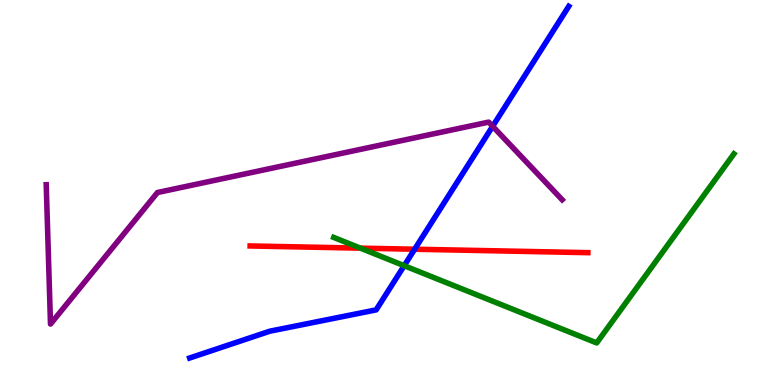[{'lines': ['blue', 'red'], 'intersections': [{'x': 5.35, 'y': 3.53}]}, {'lines': ['green', 'red'], 'intersections': [{'x': 4.65, 'y': 3.55}]}, {'lines': ['purple', 'red'], 'intersections': []}, {'lines': ['blue', 'green'], 'intersections': [{'x': 5.22, 'y': 3.1}]}, {'lines': ['blue', 'purple'], 'intersections': [{'x': 6.36, 'y': 6.72}]}, {'lines': ['green', 'purple'], 'intersections': []}]